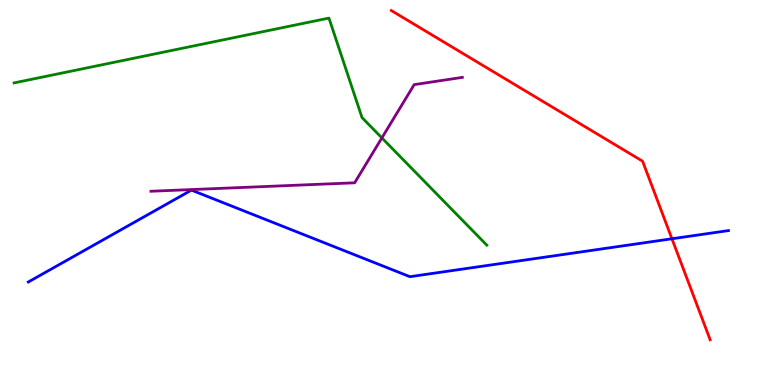[{'lines': ['blue', 'red'], 'intersections': [{'x': 8.67, 'y': 3.8}]}, {'lines': ['green', 'red'], 'intersections': []}, {'lines': ['purple', 'red'], 'intersections': []}, {'lines': ['blue', 'green'], 'intersections': []}, {'lines': ['blue', 'purple'], 'intersections': []}, {'lines': ['green', 'purple'], 'intersections': [{'x': 4.93, 'y': 6.42}]}]